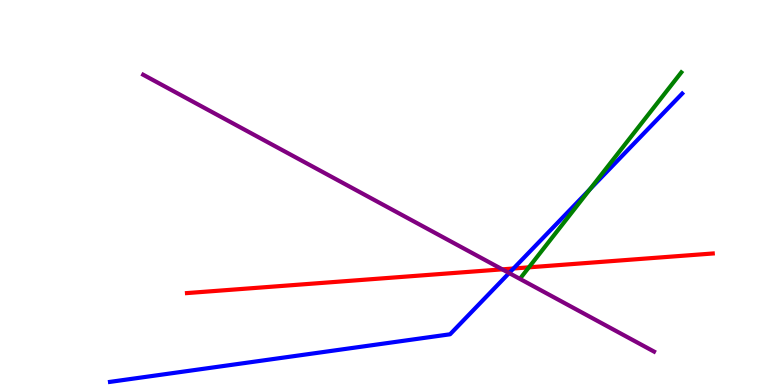[{'lines': ['blue', 'red'], 'intersections': [{'x': 6.63, 'y': 3.03}]}, {'lines': ['green', 'red'], 'intersections': [{'x': 6.82, 'y': 3.06}]}, {'lines': ['purple', 'red'], 'intersections': [{'x': 6.48, 'y': 3.0}]}, {'lines': ['blue', 'green'], 'intersections': [{'x': 7.61, 'y': 5.08}]}, {'lines': ['blue', 'purple'], 'intersections': [{'x': 6.57, 'y': 2.91}]}, {'lines': ['green', 'purple'], 'intersections': []}]